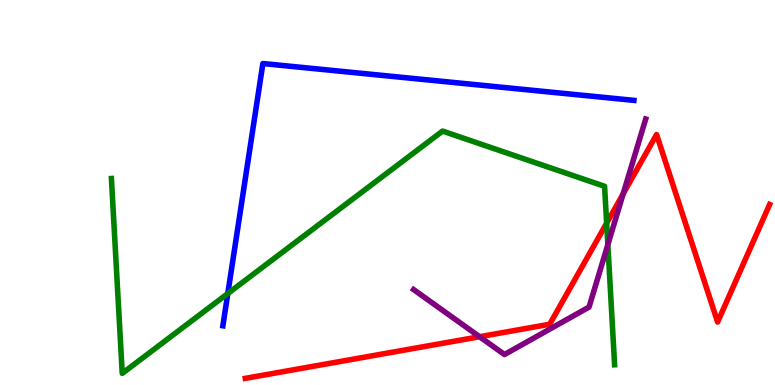[{'lines': ['blue', 'red'], 'intersections': []}, {'lines': ['green', 'red'], 'intersections': [{'x': 7.83, 'y': 4.2}]}, {'lines': ['purple', 'red'], 'intersections': [{'x': 6.19, 'y': 1.25}, {'x': 8.04, 'y': 4.96}]}, {'lines': ['blue', 'green'], 'intersections': [{'x': 2.94, 'y': 2.38}]}, {'lines': ['blue', 'purple'], 'intersections': []}, {'lines': ['green', 'purple'], 'intersections': [{'x': 7.84, 'y': 3.65}]}]